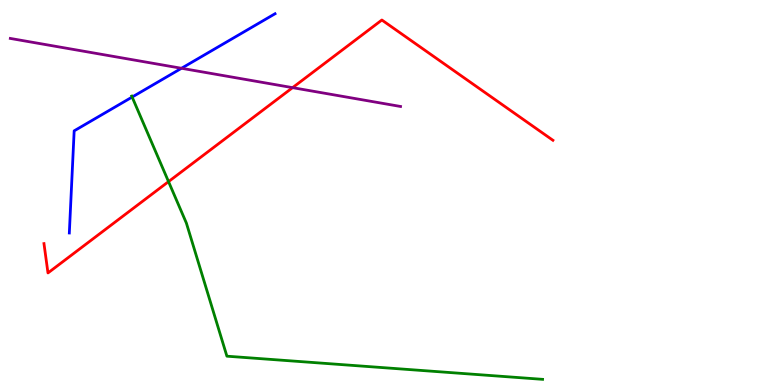[{'lines': ['blue', 'red'], 'intersections': []}, {'lines': ['green', 'red'], 'intersections': [{'x': 2.17, 'y': 5.28}]}, {'lines': ['purple', 'red'], 'intersections': [{'x': 3.78, 'y': 7.72}]}, {'lines': ['blue', 'green'], 'intersections': [{'x': 1.7, 'y': 7.48}]}, {'lines': ['blue', 'purple'], 'intersections': [{'x': 2.34, 'y': 8.23}]}, {'lines': ['green', 'purple'], 'intersections': []}]